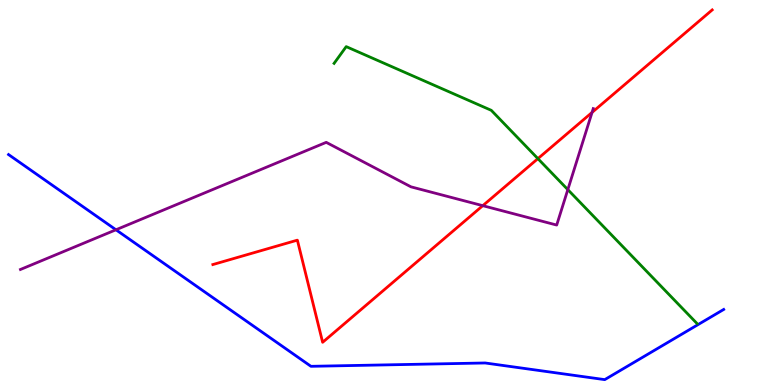[{'lines': ['blue', 'red'], 'intersections': []}, {'lines': ['green', 'red'], 'intersections': [{'x': 6.94, 'y': 5.88}]}, {'lines': ['purple', 'red'], 'intersections': [{'x': 6.23, 'y': 4.66}, {'x': 7.64, 'y': 7.08}]}, {'lines': ['blue', 'green'], 'intersections': []}, {'lines': ['blue', 'purple'], 'intersections': [{'x': 1.5, 'y': 4.03}]}, {'lines': ['green', 'purple'], 'intersections': [{'x': 7.33, 'y': 5.07}]}]